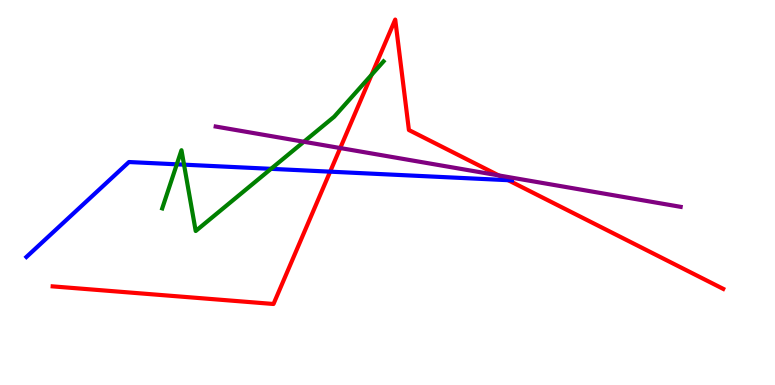[{'lines': ['blue', 'red'], 'intersections': [{'x': 4.26, 'y': 5.54}, {'x': 6.56, 'y': 5.32}]}, {'lines': ['green', 'red'], 'intersections': [{'x': 4.79, 'y': 8.06}]}, {'lines': ['purple', 'red'], 'intersections': [{'x': 4.39, 'y': 6.15}, {'x': 6.44, 'y': 5.44}]}, {'lines': ['blue', 'green'], 'intersections': [{'x': 2.28, 'y': 5.73}, {'x': 2.37, 'y': 5.72}, {'x': 3.5, 'y': 5.61}]}, {'lines': ['blue', 'purple'], 'intersections': []}, {'lines': ['green', 'purple'], 'intersections': [{'x': 3.92, 'y': 6.32}]}]